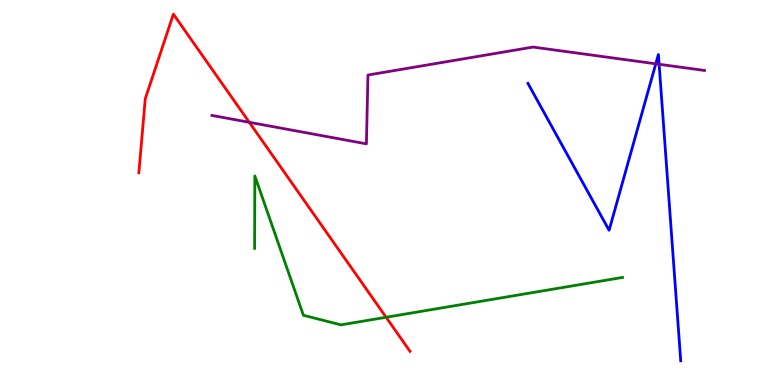[{'lines': ['blue', 'red'], 'intersections': []}, {'lines': ['green', 'red'], 'intersections': [{'x': 4.98, 'y': 1.76}]}, {'lines': ['purple', 'red'], 'intersections': [{'x': 3.22, 'y': 6.82}]}, {'lines': ['blue', 'green'], 'intersections': []}, {'lines': ['blue', 'purple'], 'intersections': [{'x': 8.46, 'y': 8.34}, {'x': 8.5, 'y': 8.33}]}, {'lines': ['green', 'purple'], 'intersections': []}]